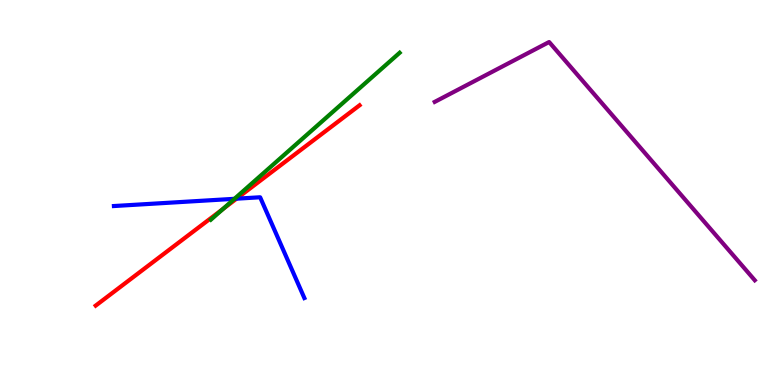[{'lines': ['blue', 'red'], 'intersections': [{'x': 3.05, 'y': 4.84}]}, {'lines': ['green', 'red'], 'intersections': [{'x': 2.88, 'y': 4.57}]}, {'lines': ['purple', 'red'], 'intersections': []}, {'lines': ['blue', 'green'], 'intersections': [{'x': 3.03, 'y': 4.84}]}, {'lines': ['blue', 'purple'], 'intersections': []}, {'lines': ['green', 'purple'], 'intersections': []}]